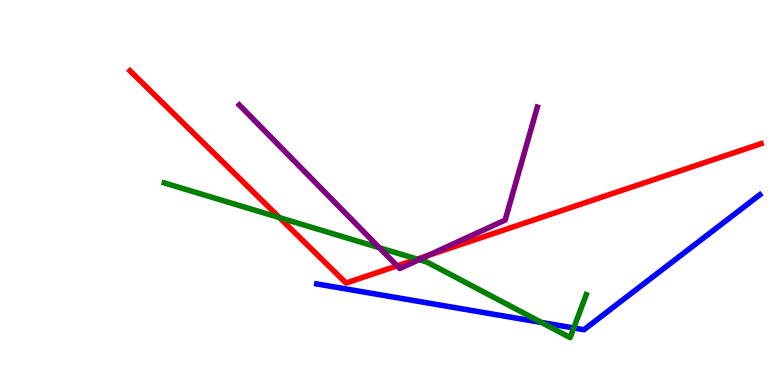[{'lines': ['blue', 'red'], 'intersections': []}, {'lines': ['green', 'red'], 'intersections': [{'x': 3.61, 'y': 4.35}, {'x': 5.38, 'y': 3.27}]}, {'lines': ['purple', 'red'], 'intersections': [{'x': 5.12, 'y': 3.09}, {'x': 5.53, 'y': 3.37}]}, {'lines': ['blue', 'green'], 'intersections': [{'x': 6.99, 'y': 1.62}, {'x': 7.4, 'y': 1.48}]}, {'lines': ['blue', 'purple'], 'intersections': []}, {'lines': ['green', 'purple'], 'intersections': [{'x': 4.89, 'y': 3.57}, {'x': 5.41, 'y': 3.26}]}]